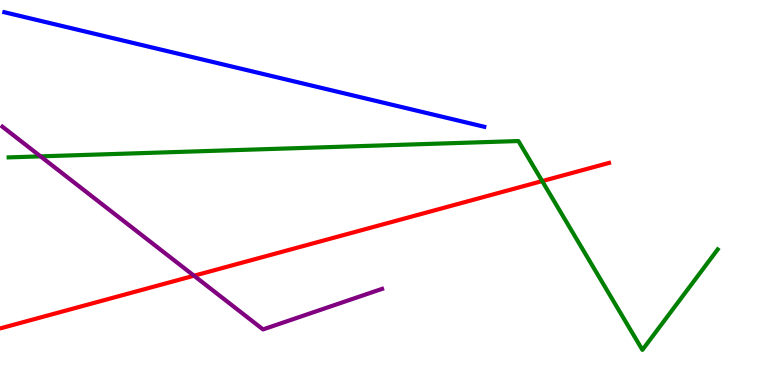[{'lines': ['blue', 'red'], 'intersections': []}, {'lines': ['green', 'red'], 'intersections': [{'x': 7.0, 'y': 5.3}]}, {'lines': ['purple', 'red'], 'intersections': [{'x': 2.5, 'y': 2.84}]}, {'lines': ['blue', 'green'], 'intersections': []}, {'lines': ['blue', 'purple'], 'intersections': []}, {'lines': ['green', 'purple'], 'intersections': [{'x': 0.523, 'y': 5.94}]}]